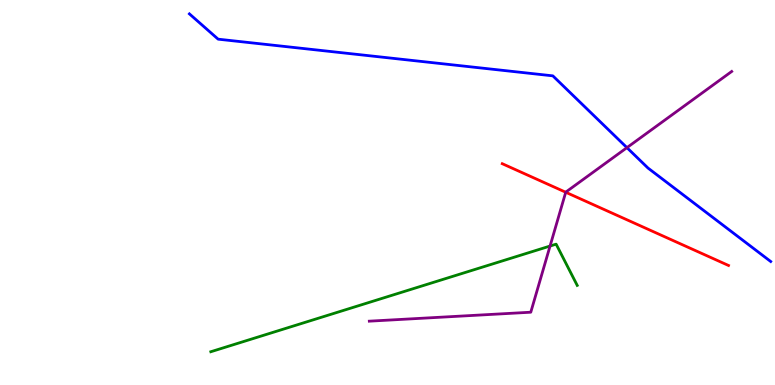[{'lines': ['blue', 'red'], 'intersections': []}, {'lines': ['green', 'red'], 'intersections': []}, {'lines': ['purple', 'red'], 'intersections': [{'x': 7.3, 'y': 5.01}]}, {'lines': ['blue', 'green'], 'intersections': []}, {'lines': ['blue', 'purple'], 'intersections': [{'x': 8.09, 'y': 6.17}]}, {'lines': ['green', 'purple'], 'intersections': [{'x': 7.1, 'y': 3.61}]}]